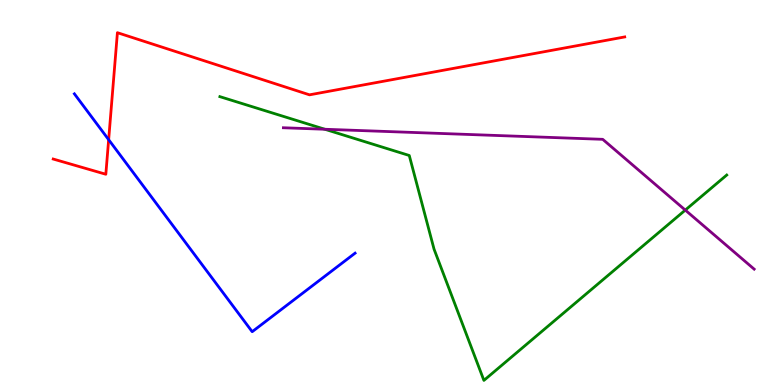[{'lines': ['blue', 'red'], 'intersections': [{'x': 1.4, 'y': 6.37}]}, {'lines': ['green', 'red'], 'intersections': []}, {'lines': ['purple', 'red'], 'intersections': []}, {'lines': ['blue', 'green'], 'intersections': []}, {'lines': ['blue', 'purple'], 'intersections': []}, {'lines': ['green', 'purple'], 'intersections': [{'x': 4.19, 'y': 6.64}, {'x': 8.84, 'y': 4.54}]}]